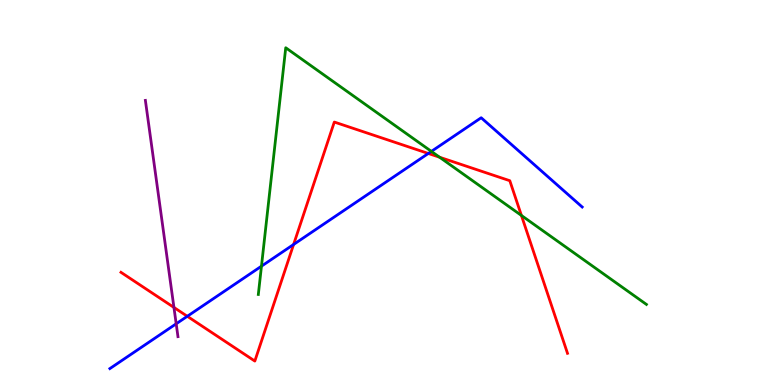[{'lines': ['blue', 'red'], 'intersections': [{'x': 2.42, 'y': 1.78}, {'x': 3.79, 'y': 3.65}, {'x': 5.53, 'y': 6.01}]}, {'lines': ['green', 'red'], 'intersections': [{'x': 5.67, 'y': 5.92}, {'x': 6.73, 'y': 4.4}]}, {'lines': ['purple', 'red'], 'intersections': [{'x': 2.24, 'y': 2.01}]}, {'lines': ['blue', 'green'], 'intersections': [{'x': 3.37, 'y': 3.09}, {'x': 5.57, 'y': 6.07}]}, {'lines': ['blue', 'purple'], 'intersections': [{'x': 2.27, 'y': 1.59}]}, {'lines': ['green', 'purple'], 'intersections': []}]